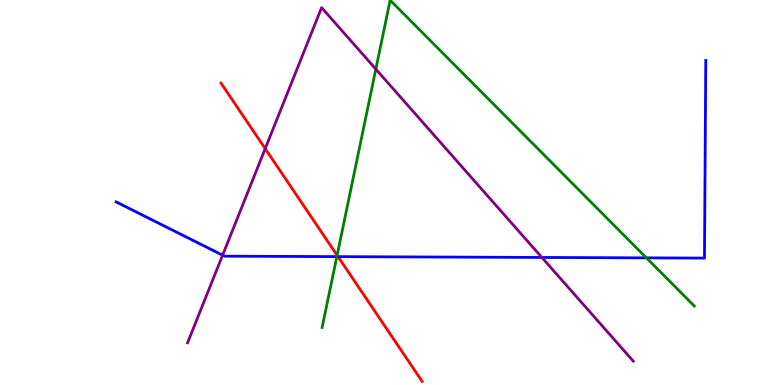[{'lines': ['blue', 'red'], 'intersections': [{'x': 4.36, 'y': 3.33}]}, {'lines': ['green', 'red'], 'intersections': [{'x': 4.35, 'y': 3.37}]}, {'lines': ['purple', 'red'], 'intersections': [{'x': 3.42, 'y': 6.14}]}, {'lines': ['blue', 'green'], 'intersections': [{'x': 4.35, 'y': 3.33}, {'x': 8.34, 'y': 3.3}]}, {'lines': ['blue', 'purple'], 'intersections': [{'x': 2.87, 'y': 3.37}, {'x': 6.99, 'y': 3.31}]}, {'lines': ['green', 'purple'], 'intersections': [{'x': 4.85, 'y': 8.2}]}]